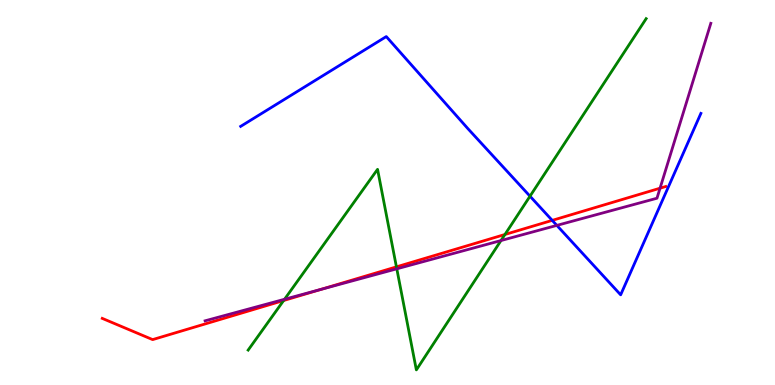[{'lines': ['blue', 'red'], 'intersections': [{'x': 7.13, 'y': 4.28}]}, {'lines': ['green', 'red'], 'intersections': [{'x': 3.66, 'y': 2.19}, {'x': 5.12, 'y': 3.07}, {'x': 6.52, 'y': 3.91}]}, {'lines': ['purple', 'red'], 'intersections': [{'x': 4.14, 'y': 2.48}, {'x': 8.52, 'y': 5.11}]}, {'lines': ['blue', 'green'], 'intersections': [{'x': 6.84, 'y': 4.9}]}, {'lines': ['blue', 'purple'], 'intersections': [{'x': 7.18, 'y': 4.15}]}, {'lines': ['green', 'purple'], 'intersections': [{'x': 3.67, 'y': 2.23}, {'x': 5.12, 'y': 3.02}, {'x': 6.46, 'y': 3.75}]}]